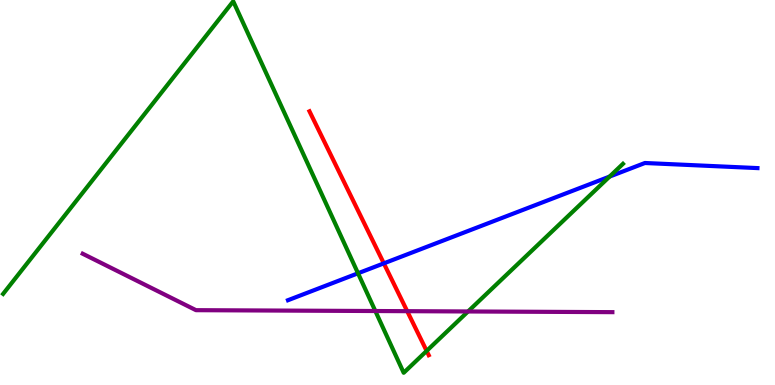[{'lines': ['blue', 'red'], 'intersections': [{'x': 4.95, 'y': 3.16}]}, {'lines': ['green', 'red'], 'intersections': [{'x': 5.51, 'y': 0.885}]}, {'lines': ['purple', 'red'], 'intersections': [{'x': 5.25, 'y': 1.92}]}, {'lines': ['blue', 'green'], 'intersections': [{'x': 4.62, 'y': 2.9}, {'x': 7.87, 'y': 5.41}]}, {'lines': ['blue', 'purple'], 'intersections': []}, {'lines': ['green', 'purple'], 'intersections': [{'x': 4.84, 'y': 1.92}, {'x': 6.04, 'y': 1.91}]}]